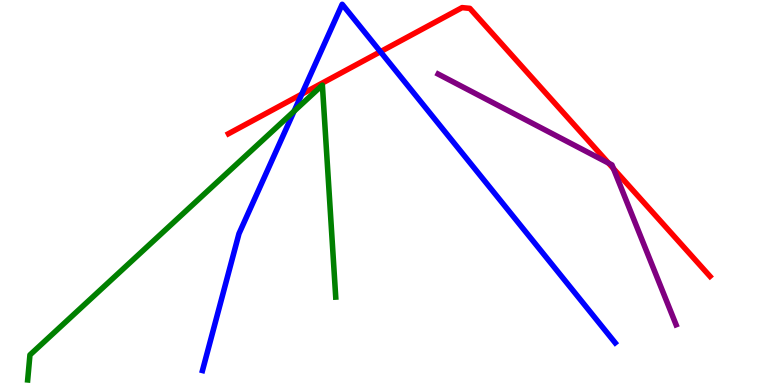[{'lines': ['blue', 'red'], 'intersections': [{'x': 3.89, 'y': 7.55}, {'x': 4.91, 'y': 8.66}]}, {'lines': ['green', 'red'], 'intersections': []}, {'lines': ['purple', 'red'], 'intersections': [{'x': 7.85, 'y': 5.76}, {'x': 7.92, 'y': 5.62}]}, {'lines': ['blue', 'green'], 'intersections': [{'x': 3.79, 'y': 7.11}]}, {'lines': ['blue', 'purple'], 'intersections': []}, {'lines': ['green', 'purple'], 'intersections': []}]